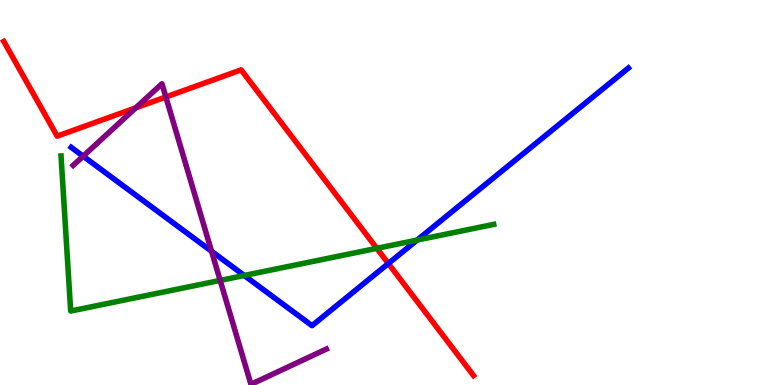[{'lines': ['blue', 'red'], 'intersections': [{'x': 5.01, 'y': 3.16}]}, {'lines': ['green', 'red'], 'intersections': [{'x': 4.86, 'y': 3.55}]}, {'lines': ['purple', 'red'], 'intersections': [{'x': 1.75, 'y': 7.2}, {'x': 2.14, 'y': 7.48}]}, {'lines': ['blue', 'green'], 'intersections': [{'x': 3.15, 'y': 2.84}, {'x': 5.38, 'y': 3.76}]}, {'lines': ['blue', 'purple'], 'intersections': [{'x': 1.07, 'y': 5.94}, {'x': 2.73, 'y': 3.47}]}, {'lines': ['green', 'purple'], 'intersections': [{'x': 2.84, 'y': 2.72}]}]